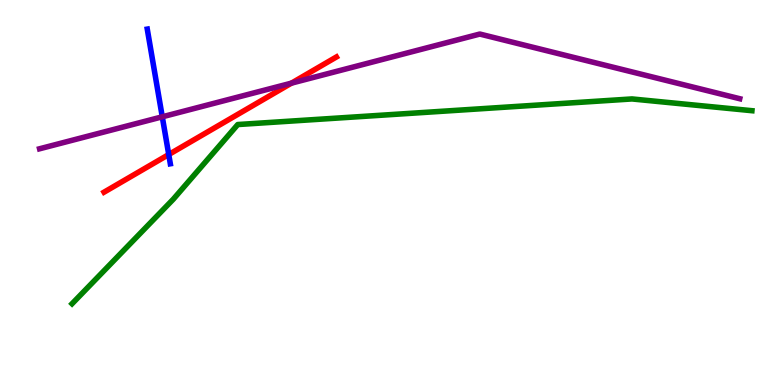[{'lines': ['blue', 'red'], 'intersections': [{'x': 2.18, 'y': 5.99}]}, {'lines': ['green', 'red'], 'intersections': []}, {'lines': ['purple', 'red'], 'intersections': [{'x': 3.76, 'y': 7.84}]}, {'lines': ['blue', 'green'], 'intersections': []}, {'lines': ['blue', 'purple'], 'intersections': [{'x': 2.09, 'y': 6.97}]}, {'lines': ['green', 'purple'], 'intersections': []}]